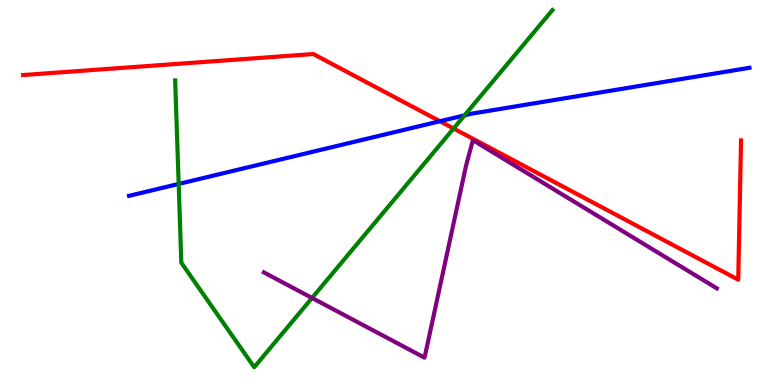[{'lines': ['blue', 'red'], 'intersections': [{'x': 5.68, 'y': 6.85}]}, {'lines': ['green', 'red'], 'intersections': [{'x': 5.85, 'y': 6.66}]}, {'lines': ['purple', 'red'], 'intersections': []}, {'lines': ['blue', 'green'], 'intersections': [{'x': 2.31, 'y': 5.22}, {'x': 5.99, 'y': 7.0}]}, {'lines': ['blue', 'purple'], 'intersections': []}, {'lines': ['green', 'purple'], 'intersections': [{'x': 4.03, 'y': 2.26}]}]